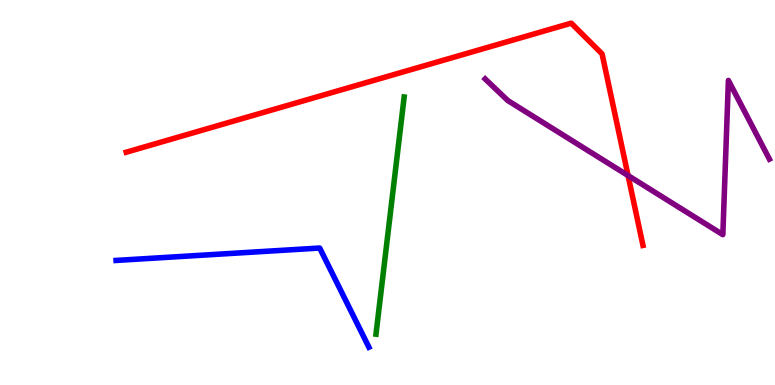[{'lines': ['blue', 'red'], 'intersections': []}, {'lines': ['green', 'red'], 'intersections': []}, {'lines': ['purple', 'red'], 'intersections': [{'x': 8.1, 'y': 5.44}]}, {'lines': ['blue', 'green'], 'intersections': []}, {'lines': ['blue', 'purple'], 'intersections': []}, {'lines': ['green', 'purple'], 'intersections': []}]